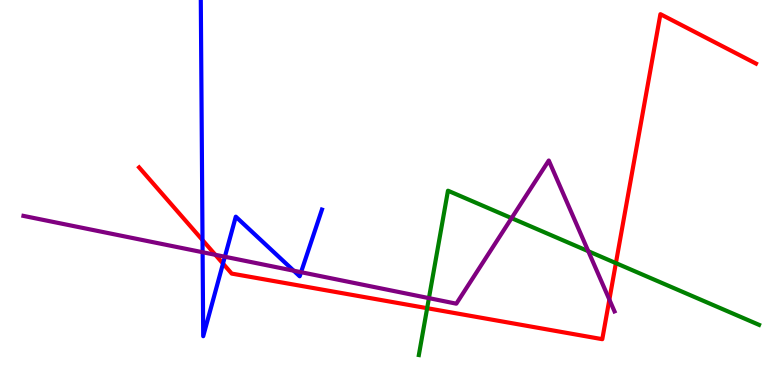[{'lines': ['blue', 'red'], 'intersections': [{'x': 2.61, 'y': 3.76}, {'x': 2.88, 'y': 3.15}]}, {'lines': ['green', 'red'], 'intersections': [{'x': 5.51, 'y': 2.0}, {'x': 7.95, 'y': 3.17}]}, {'lines': ['purple', 'red'], 'intersections': [{'x': 2.78, 'y': 3.38}, {'x': 7.86, 'y': 2.22}]}, {'lines': ['blue', 'green'], 'intersections': []}, {'lines': ['blue', 'purple'], 'intersections': [{'x': 2.61, 'y': 3.45}, {'x': 2.9, 'y': 3.33}, {'x': 3.79, 'y': 2.97}, {'x': 3.88, 'y': 2.93}]}, {'lines': ['green', 'purple'], 'intersections': [{'x': 5.53, 'y': 2.26}, {'x': 6.6, 'y': 4.33}, {'x': 7.59, 'y': 3.48}]}]